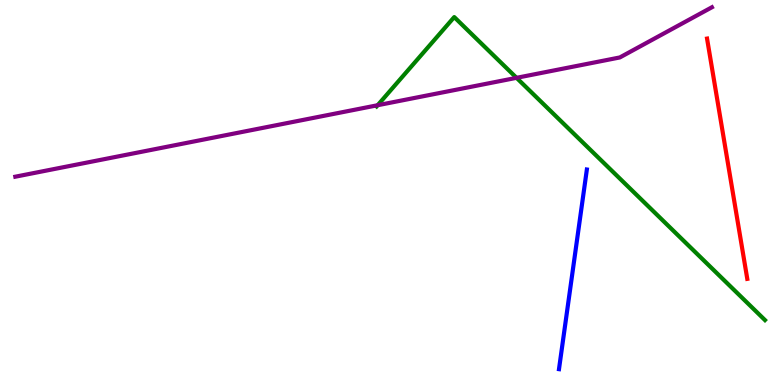[{'lines': ['blue', 'red'], 'intersections': []}, {'lines': ['green', 'red'], 'intersections': []}, {'lines': ['purple', 'red'], 'intersections': []}, {'lines': ['blue', 'green'], 'intersections': []}, {'lines': ['blue', 'purple'], 'intersections': []}, {'lines': ['green', 'purple'], 'intersections': [{'x': 4.87, 'y': 7.27}, {'x': 6.67, 'y': 7.98}]}]